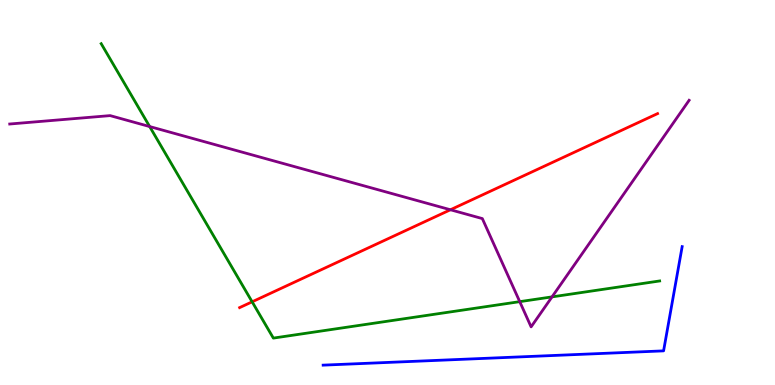[{'lines': ['blue', 'red'], 'intersections': []}, {'lines': ['green', 'red'], 'intersections': [{'x': 3.25, 'y': 2.16}]}, {'lines': ['purple', 'red'], 'intersections': [{'x': 5.81, 'y': 4.55}]}, {'lines': ['blue', 'green'], 'intersections': []}, {'lines': ['blue', 'purple'], 'intersections': []}, {'lines': ['green', 'purple'], 'intersections': [{'x': 1.93, 'y': 6.71}, {'x': 6.71, 'y': 2.16}, {'x': 7.12, 'y': 2.29}]}]